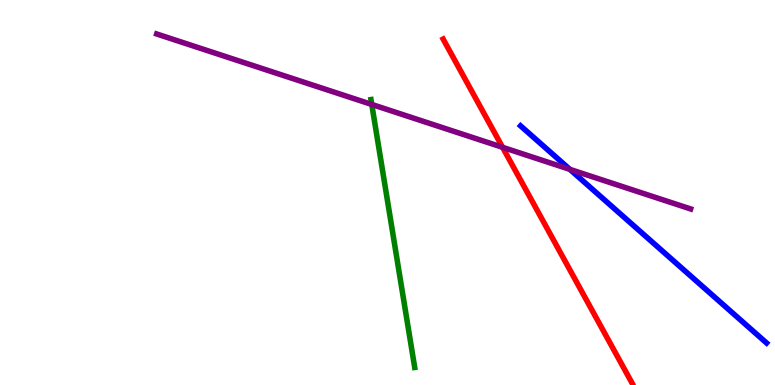[{'lines': ['blue', 'red'], 'intersections': []}, {'lines': ['green', 'red'], 'intersections': []}, {'lines': ['purple', 'red'], 'intersections': [{'x': 6.48, 'y': 6.17}]}, {'lines': ['blue', 'green'], 'intersections': []}, {'lines': ['blue', 'purple'], 'intersections': [{'x': 7.35, 'y': 5.6}]}, {'lines': ['green', 'purple'], 'intersections': [{'x': 4.8, 'y': 7.29}]}]